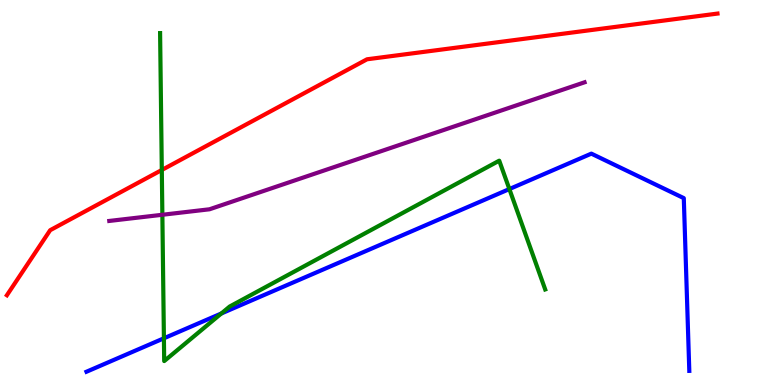[{'lines': ['blue', 'red'], 'intersections': []}, {'lines': ['green', 'red'], 'intersections': [{'x': 2.09, 'y': 5.58}]}, {'lines': ['purple', 'red'], 'intersections': []}, {'lines': ['blue', 'green'], 'intersections': [{'x': 2.11, 'y': 1.21}, {'x': 2.86, 'y': 1.86}, {'x': 6.57, 'y': 5.09}]}, {'lines': ['blue', 'purple'], 'intersections': []}, {'lines': ['green', 'purple'], 'intersections': [{'x': 2.1, 'y': 4.42}]}]